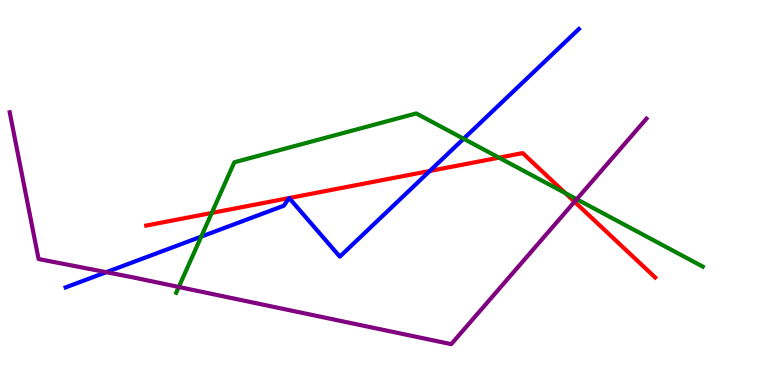[{'lines': ['blue', 'red'], 'intersections': [{'x': 3.73, 'y': 4.86}, {'x': 3.73, 'y': 4.86}, {'x': 5.55, 'y': 5.56}]}, {'lines': ['green', 'red'], 'intersections': [{'x': 2.73, 'y': 4.47}, {'x': 6.44, 'y': 5.91}, {'x': 7.29, 'y': 4.98}]}, {'lines': ['purple', 'red'], 'intersections': [{'x': 7.41, 'y': 4.76}]}, {'lines': ['blue', 'green'], 'intersections': [{'x': 2.6, 'y': 3.85}, {'x': 5.98, 'y': 6.4}]}, {'lines': ['blue', 'purple'], 'intersections': [{'x': 1.37, 'y': 2.93}]}, {'lines': ['green', 'purple'], 'intersections': [{'x': 2.31, 'y': 2.55}, {'x': 7.44, 'y': 4.83}]}]